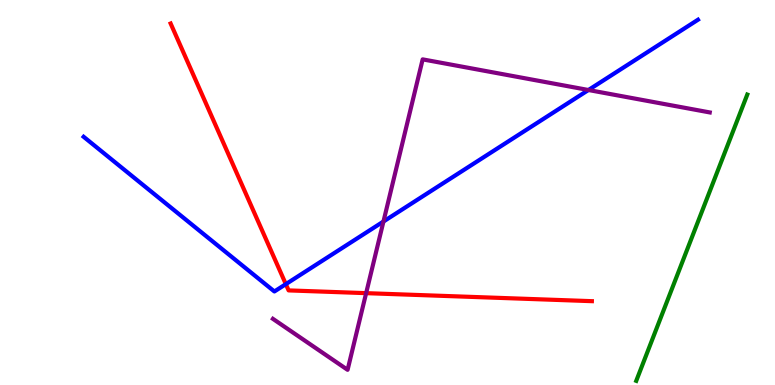[{'lines': ['blue', 'red'], 'intersections': [{'x': 3.69, 'y': 2.62}]}, {'lines': ['green', 'red'], 'intersections': []}, {'lines': ['purple', 'red'], 'intersections': [{'x': 4.72, 'y': 2.39}]}, {'lines': ['blue', 'green'], 'intersections': []}, {'lines': ['blue', 'purple'], 'intersections': [{'x': 4.95, 'y': 4.25}, {'x': 7.59, 'y': 7.66}]}, {'lines': ['green', 'purple'], 'intersections': []}]